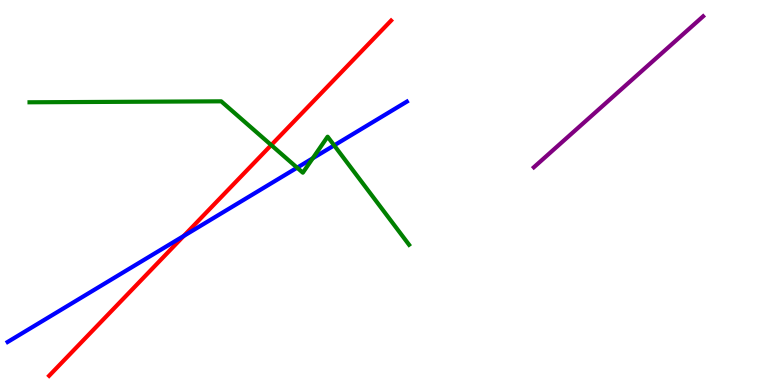[{'lines': ['blue', 'red'], 'intersections': [{'x': 2.37, 'y': 3.87}]}, {'lines': ['green', 'red'], 'intersections': [{'x': 3.5, 'y': 6.23}]}, {'lines': ['purple', 'red'], 'intersections': []}, {'lines': ['blue', 'green'], 'intersections': [{'x': 3.83, 'y': 5.64}, {'x': 4.04, 'y': 5.89}, {'x': 4.31, 'y': 6.22}]}, {'lines': ['blue', 'purple'], 'intersections': []}, {'lines': ['green', 'purple'], 'intersections': []}]